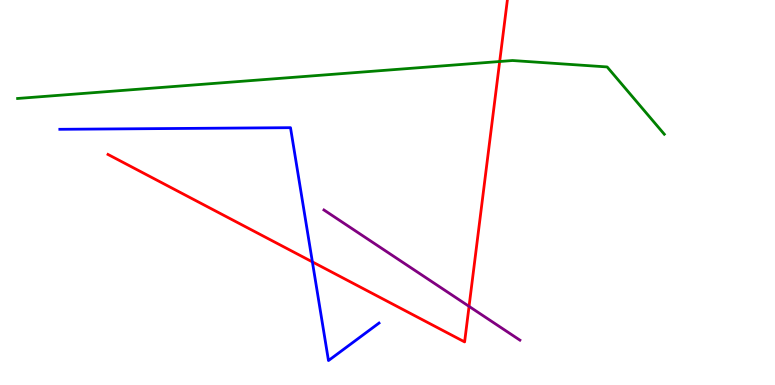[{'lines': ['blue', 'red'], 'intersections': [{'x': 4.03, 'y': 3.2}]}, {'lines': ['green', 'red'], 'intersections': [{'x': 6.45, 'y': 8.4}]}, {'lines': ['purple', 'red'], 'intersections': [{'x': 6.05, 'y': 2.04}]}, {'lines': ['blue', 'green'], 'intersections': []}, {'lines': ['blue', 'purple'], 'intersections': []}, {'lines': ['green', 'purple'], 'intersections': []}]